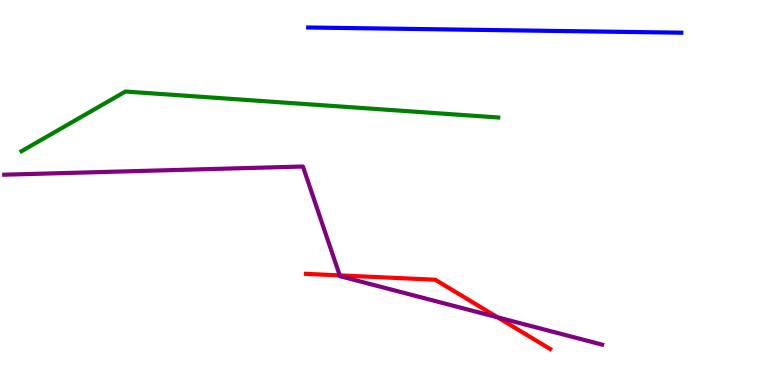[{'lines': ['blue', 'red'], 'intersections': []}, {'lines': ['green', 'red'], 'intersections': []}, {'lines': ['purple', 'red'], 'intersections': [{'x': 4.38, 'y': 2.85}, {'x': 6.42, 'y': 1.76}]}, {'lines': ['blue', 'green'], 'intersections': []}, {'lines': ['blue', 'purple'], 'intersections': []}, {'lines': ['green', 'purple'], 'intersections': []}]